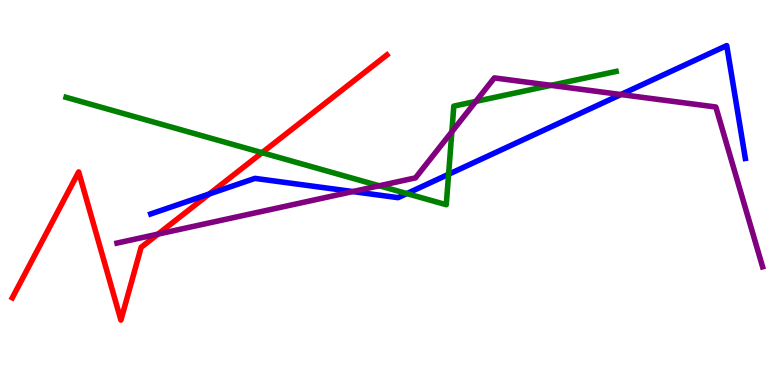[{'lines': ['blue', 'red'], 'intersections': [{'x': 2.7, 'y': 4.96}]}, {'lines': ['green', 'red'], 'intersections': [{'x': 3.38, 'y': 6.03}]}, {'lines': ['purple', 'red'], 'intersections': [{'x': 2.04, 'y': 3.92}]}, {'lines': ['blue', 'green'], 'intersections': [{'x': 5.25, 'y': 4.97}, {'x': 5.79, 'y': 5.47}]}, {'lines': ['blue', 'purple'], 'intersections': [{'x': 4.55, 'y': 5.02}, {'x': 8.01, 'y': 7.54}]}, {'lines': ['green', 'purple'], 'intersections': [{'x': 4.89, 'y': 5.17}, {'x': 5.83, 'y': 6.58}, {'x': 6.14, 'y': 7.37}, {'x': 7.11, 'y': 7.78}]}]